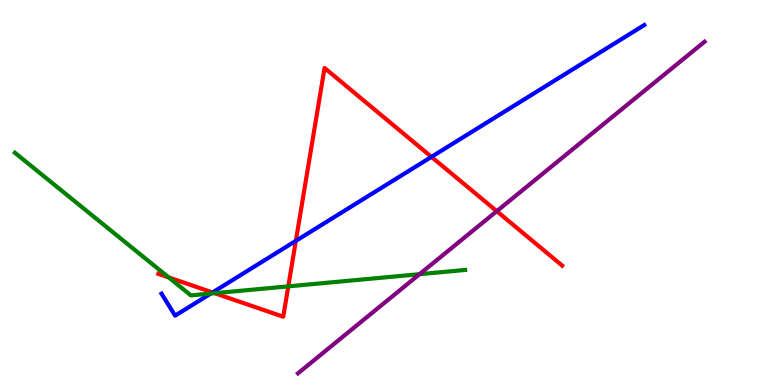[{'lines': ['blue', 'red'], 'intersections': [{'x': 2.74, 'y': 2.4}, {'x': 3.82, 'y': 3.74}, {'x': 5.57, 'y': 5.93}]}, {'lines': ['green', 'red'], 'intersections': [{'x': 2.18, 'y': 2.79}, {'x': 2.77, 'y': 2.38}, {'x': 3.72, 'y': 2.56}]}, {'lines': ['purple', 'red'], 'intersections': [{'x': 6.41, 'y': 4.51}]}, {'lines': ['blue', 'green'], 'intersections': [{'x': 2.72, 'y': 2.38}]}, {'lines': ['blue', 'purple'], 'intersections': []}, {'lines': ['green', 'purple'], 'intersections': [{'x': 5.41, 'y': 2.88}]}]